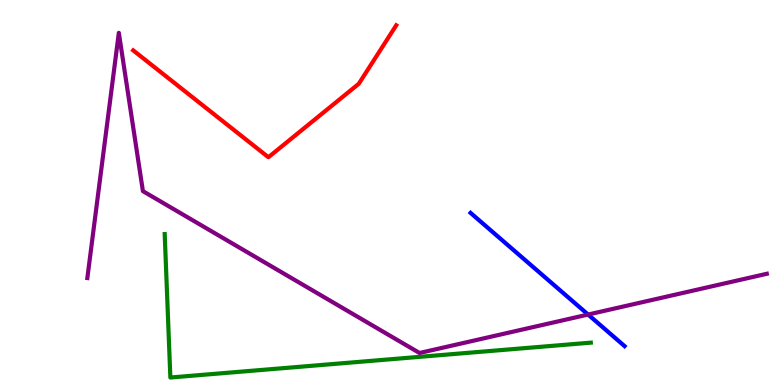[{'lines': ['blue', 'red'], 'intersections': []}, {'lines': ['green', 'red'], 'intersections': []}, {'lines': ['purple', 'red'], 'intersections': []}, {'lines': ['blue', 'green'], 'intersections': []}, {'lines': ['blue', 'purple'], 'intersections': [{'x': 7.59, 'y': 1.83}]}, {'lines': ['green', 'purple'], 'intersections': []}]